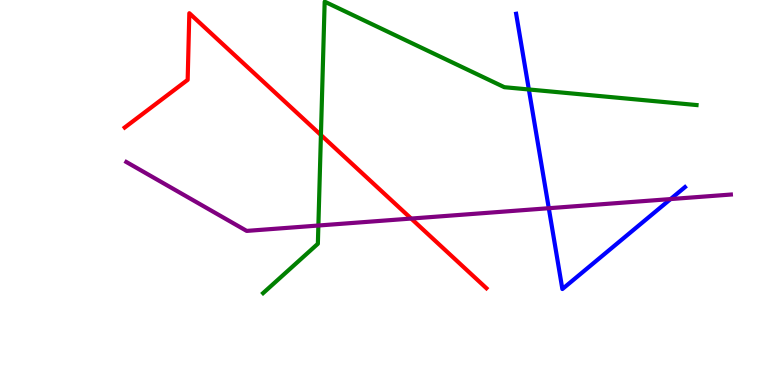[{'lines': ['blue', 'red'], 'intersections': []}, {'lines': ['green', 'red'], 'intersections': [{'x': 4.14, 'y': 6.49}]}, {'lines': ['purple', 'red'], 'intersections': [{'x': 5.31, 'y': 4.32}]}, {'lines': ['blue', 'green'], 'intersections': [{'x': 6.82, 'y': 7.68}]}, {'lines': ['blue', 'purple'], 'intersections': [{'x': 7.08, 'y': 4.59}, {'x': 8.65, 'y': 4.83}]}, {'lines': ['green', 'purple'], 'intersections': [{'x': 4.11, 'y': 4.14}]}]